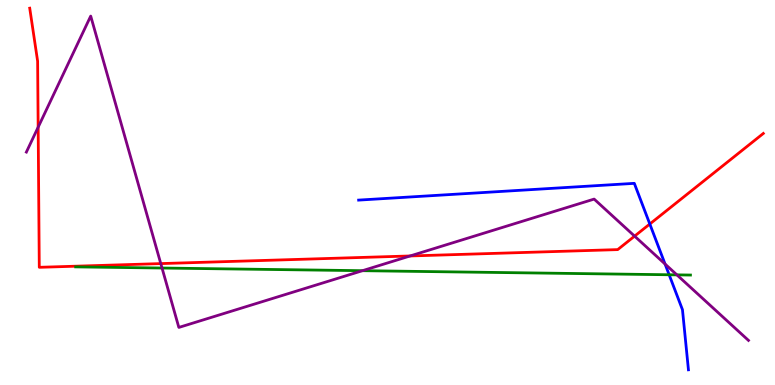[{'lines': ['blue', 'red'], 'intersections': [{'x': 8.38, 'y': 4.18}]}, {'lines': ['green', 'red'], 'intersections': []}, {'lines': ['purple', 'red'], 'intersections': [{'x': 0.492, 'y': 6.7}, {'x': 2.07, 'y': 3.15}, {'x': 5.29, 'y': 3.35}, {'x': 8.19, 'y': 3.87}]}, {'lines': ['blue', 'green'], 'intersections': [{'x': 8.63, 'y': 2.86}]}, {'lines': ['blue', 'purple'], 'intersections': [{'x': 8.58, 'y': 3.14}]}, {'lines': ['green', 'purple'], 'intersections': [{'x': 2.09, 'y': 3.04}, {'x': 4.68, 'y': 2.97}, {'x': 8.73, 'y': 2.86}]}]